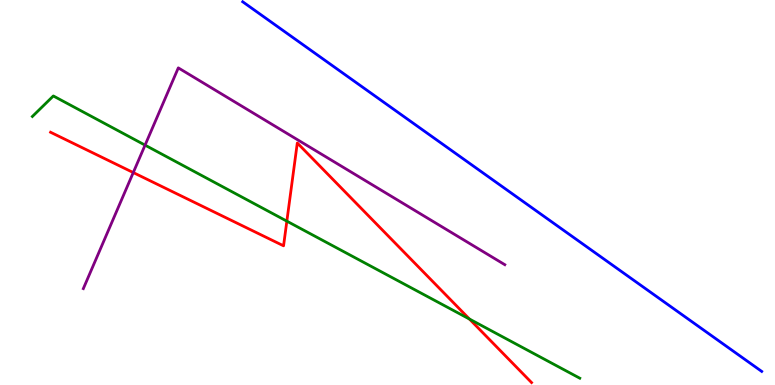[{'lines': ['blue', 'red'], 'intersections': []}, {'lines': ['green', 'red'], 'intersections': [{'x': 3.7, 'y': 4.26}, {'x': 6.06, 'y': 1.71}]}, {'lines': ['purple', 'red'], 'intersections': [{'x': 1.72, 'y': 5.52}]}, {'lines': ['blue', 'green'], 'intersections': []}, {'lines': ['blue', 'purple'], 'intersections': []}, {'lines': ['green', 'purple'], 'intersections': [{'x': 1.87, 'y': 6.23}]}]